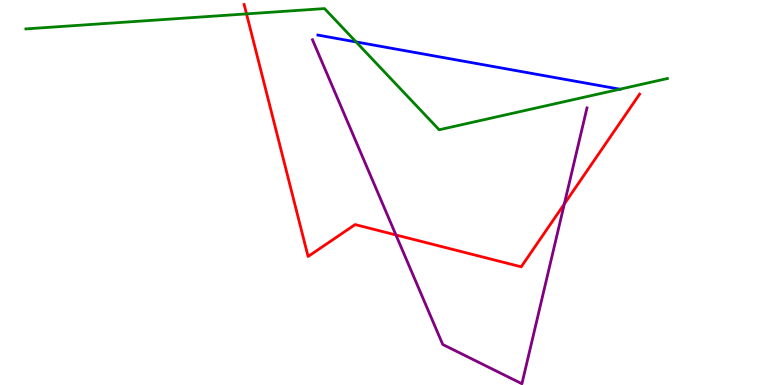[{'lines': ['blue', 'red'], 'intersections': []}, {'lines': ['green', 'red'], 'intersections': [{'x': 3.18, 'y': 9.64}]}, {'lines': ['purple', 'red'], 'intersections': [{'x': 5.11, 'y': 3.9}, {'x': 7.28, 'y': 4.7}]}, {'lines': ['blue', 'green'], 'intersections': [{'x': 4.59, 'y': 8.91}, {'x': 8.0, 'y': 7.68}]}, {'lines': ['blue', 'purple'], 'intersections': []}, {'lines': ['green', 'purple'], 'intersections': []}]